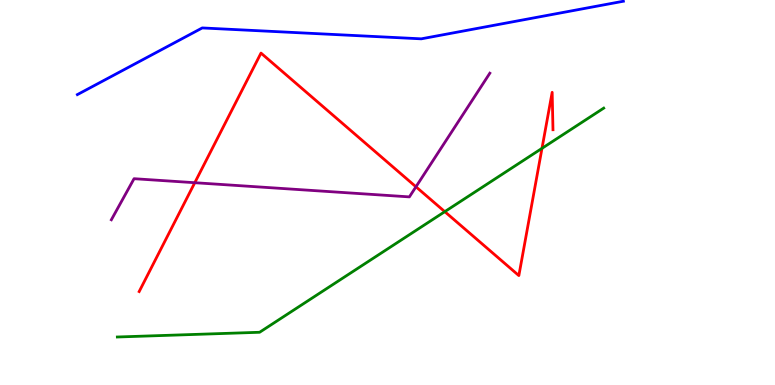[{'lines': ['blue', 'red'], 'intersections': []}, {'lines': ['green', 'red'], 'intersections': [{'x': 5.74, 'y': 4.5}, {'x': 6.99, 'y': 6.15}]}, {'lines': ['purple', 'red'], 'intersections': [{'x': 2.51, 'y': 5.25}, {'x': 5.37, 'y': 5.15}]}, {'lines': ['blue', 'green'], 'intersections': []}, {'lines': ['blue', 'purple'], 'intersections': []}, {'lines': ['green', 'purple'], 'intersections': []}]